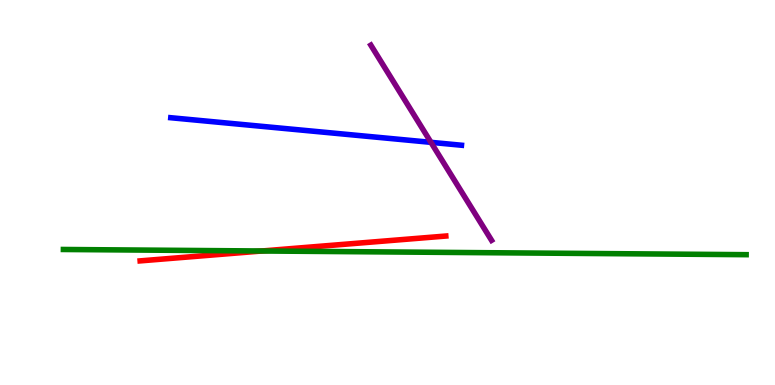[{'lines': ['blue', 'red'], 'intersections': []}, {'lines': ['green', 'red'], 'intersections': [{'x': 3.38, 'y': 3.48}]}, {'lines': ['purple', 'red'], 'intersections': []}, {'lines': ['blue', 'green'], 'intersections': []}, {'lines': ['blue', 'purple'], 'intersections': [{'x': 5.56, 'y': 6.3}]}, {'lines': ['green', 'purple'], 'intersections': []}]